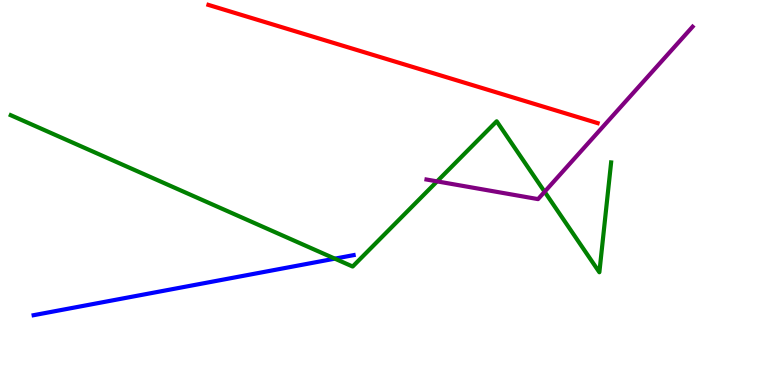[{'lines': ['blue', 'red'], 'intersections': []}, {'lines': ['green', 'red'], 'intersections': []}, {'lines': ['purple', 'red'], 'intersections': []}, {'lines': ['blue', 'green'], 'intersections': [{'x': 4.32, 'y': 3.28}]}, {'lines': ['blue', 'purple'], 'intersections': []}, {'lines': ['green', 'purple'], 'intersections': [{'x': 5.64, 'y': 5.29}, {'x': 7.03, 'y': 5.02}]}]